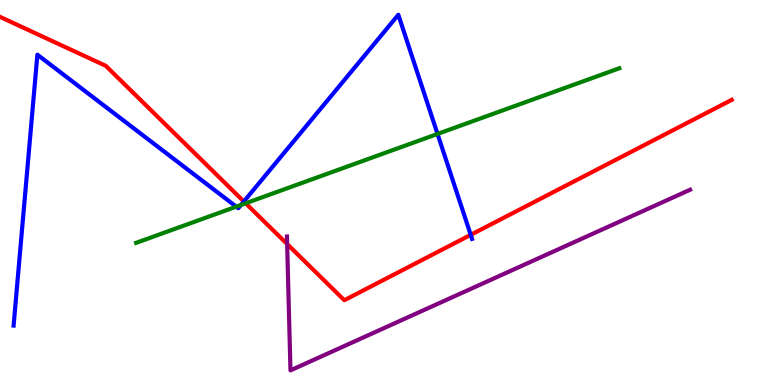[{'lines': ['blue', 'red'], 'intersections': [{'x': 3.15, 'y': 4.77}, {'x': 6.07, 'y': 3.9}]}, {'lines': ['green', 'red'], 'intersections': [{'x': 3.17, 'y': 4.72}]}, {'lines': ['purple', 'red'], 'intersections': [{'x': 3.71, 'y': 3.66}]}, {'lines': ['blue', 'green'], 'intersections': [{'x': 3.05, 'y': 4.63}, {'x': 3.11, 'y': 4.68}, {'x': 5.65, 'y': 6.52}]}, {'lines': ['blue', 'purple'], 'intersections': []}, {'lines': ['green', 'purple'], 'intersections': []}]